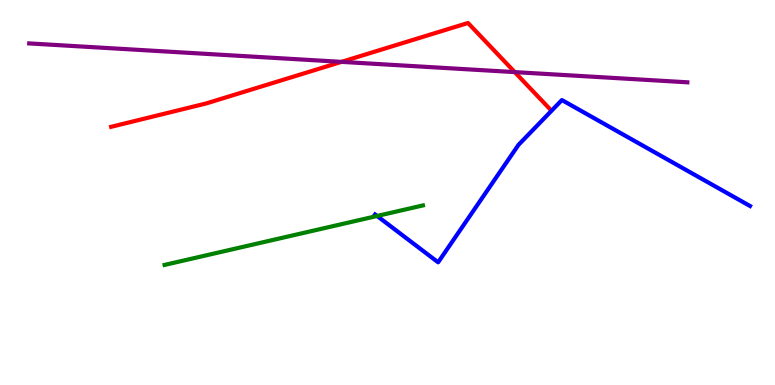[{'lines': ['blue', 'red'], 'intersections': []}, {'lines': ['green', 'red'], 'intersections': []}, {'lines': ['purple', 'red'], 'intersections': [{'x': 4.41, 'y': 8.39}, {'x': 6.64, 'y': 8.13}]}, {'lines': ['blue', 'green'], 'intersections': [{'x': 4.87, 'y': 4.39}]}, {'lines': ['blue', 'purple'], 'intersections': []}, {'lines': ['green', 'purple'], 'intersections': []}]